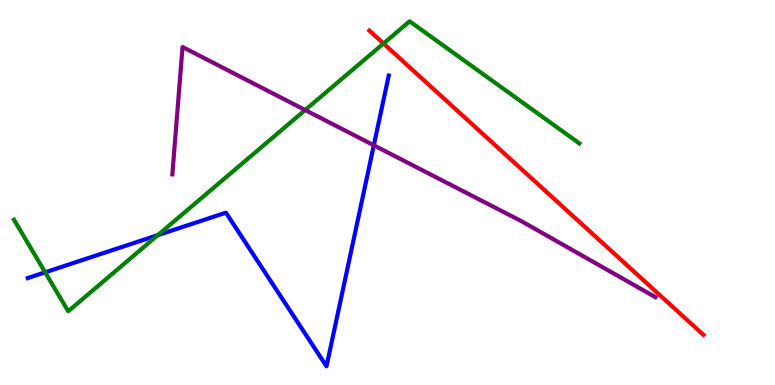[{'lines': ['blue', 'red'], 'intersections': []}, {'lines': ['green', 'red'], 'intersections': [{'x': 4.95, 'y': 8.87}]}, {'lines': ['purple', 'red'], 'intersections': []}, {'lines': ['blue', 'green'], 'intersections': [{'x': 0.583, 'y': 2.93}, {'x': 2.04, 'y': 3.89}]}, {'lines': ['blue', 'purple'], 'intersections': [{'x': 4.82, 'y': 6.23}]}, {'lines': ['green', 'purple'], 'intersections': [{'x': 3.94, 'y': 7.14}]}]